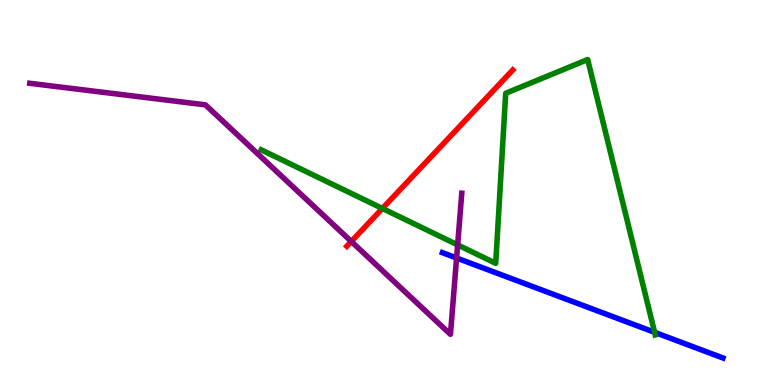[{'lines': ['blue', 'red'], 'intersections': []}, {'lines': ['green', 'red'], 'intersections': [{'x': 4.93, 'y': 4.59}]}, {'lines': ['purple', 'red'], 'intersections': [{'x': 4.53, 'y': 3.73}]}, {'lines': ['blue', 'green'], 'intersections': [{'x': 8.45, 'y': 1.37}]}, {'lines': ['blue', 'purple'], 'intersections': [{'x': 5.89, 'y': 3.3}]}, {'lines': ['green', 'purple'], 'intersections': [{'x': 5.9, 'y': 3.64}]}]